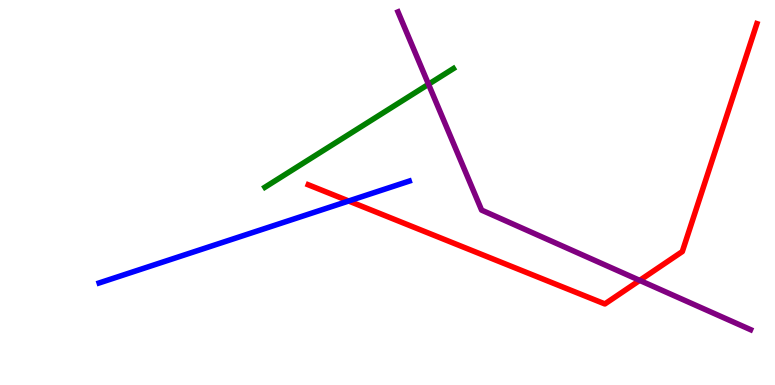[{'lines': ['blue', 'red'], 'intersections': [{'x': 4.5, 'y': 4.78}]}, {'lines': ['green', 'red'], 'intersections': []}, {'lines': ['purple', 'red'], 'intersections': [{'x': 8.25, 'y': 2.72}]}, {'lines': ['blue', 'green'], 'intersections': []}, {'lines': ['blue', 'purple'], 'intersections': []}, {'lines': ['green', 'purple'], 'intersections': [{'x': 5.53, 'y': 7.81}]}]